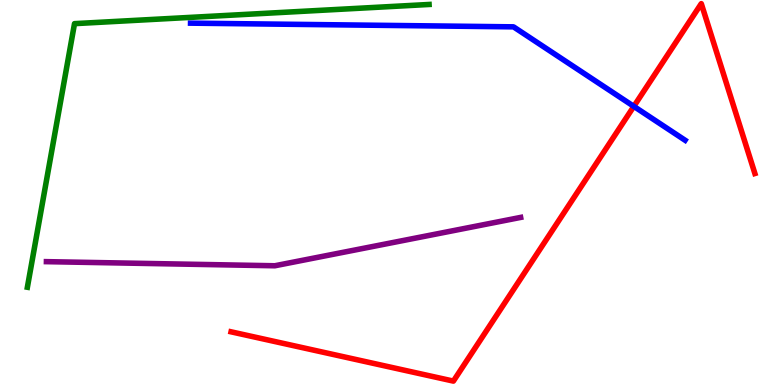[{'lines': ['blue', 'red'], 'intersections': [{'x': 8.18, 'y': 7.24}]}, {'lines': ['green', 'red'], 'intersections': []}, {'lines': ['purple', 'red'], 'intersections': []}, {'lines': ['blue', 'green'], 'intersections': []}, {'lines': ['blue', 'purple'], 'intersections': []}, {'lines': ['green', 'purple'], 'intersections': []}]